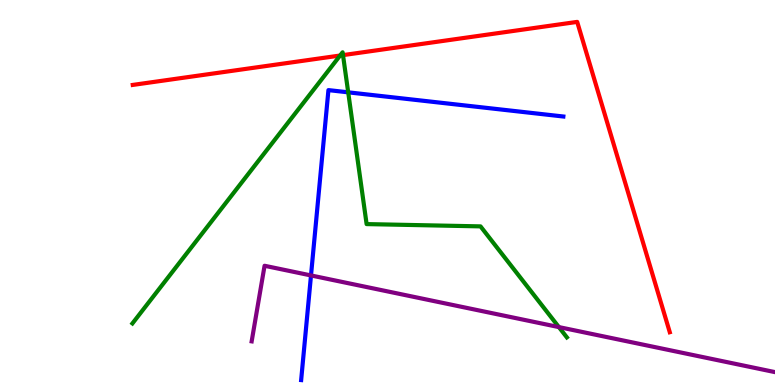[{'lines': ['blue', 'red'], 'intersections': []}, {'lines': ['green', 'red'], 'intersections': [{'x': 4.39, 'y': 8.56}, {'x': 4.43, 'y': 8.57}]}, {'lines': ['purple', 'red'], 'intersections': []}, {'lines': ['blue', 'green'], 'intersections': [{'x': 4.49, 'y': 7.6}]}, {'lines': ['blue', 'purple'], 'intersections': [{'x': 4.01, 'y': 2.85}]}, {'lines': ['green', 'purple'], 'intersections': [{'x': 7.21, 'y': 1.5}]}]